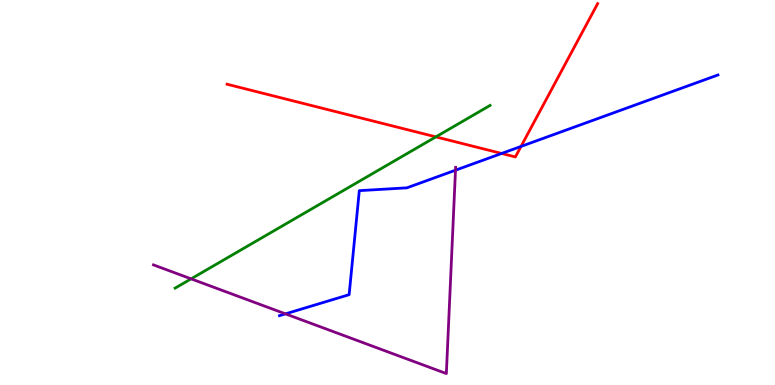[{'lines': ['blue', 'red'], 'intersections': [{'x': 6.47, 'y': 6.01}, {'x': 6.72, 'y': 6.2}]}, {'lines': ['green', 'red'], 'intersections': [{'x': 5.62, 'y': 6.44}]}, {'lines': ['purple', 'red'], 'intersections': []}, {'lines': ['blue', 'green'], 'intersections': []}, {'lines': ['blue', 'purple'], 'intersections': [{'x': 3.68, 'y': 1.85}, {'x': 5.88, 'y': 5.58}]}, {'lines': ['green', 'purple'], 'intersections': [{'x': 2.47, 'y': 2.76}]}]